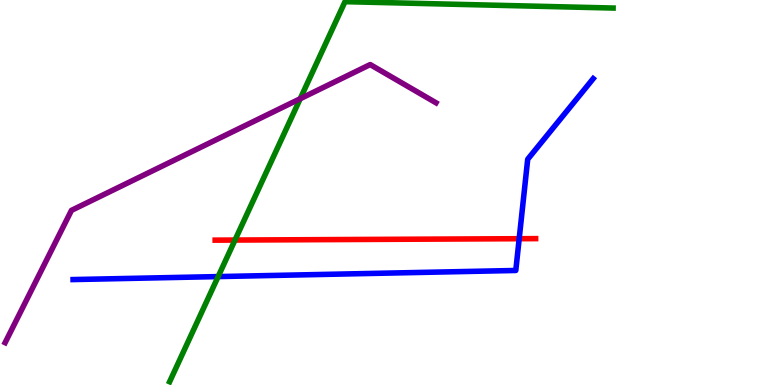[{'lines': ['blue', 'red'], 'intersections': [{'x': 6.7, 'y': 3.8}]}, {'lines': ['green', 'red'], 'intersections': [{'x': 3.03, 'y': 3.76}]}, {'lines': ['purple', 'red'], 'intersections': []}, {'lines': ['blue', 'green'], 'intersections': [{'x': 2.81, 'y': 2.82}]}, {'lines': ['blue', 'purple'], 'intersections': []}, {'lines': ['green', 'purple'], 'intersections': [{'x': 3.87, 'y': 7.44}]}]